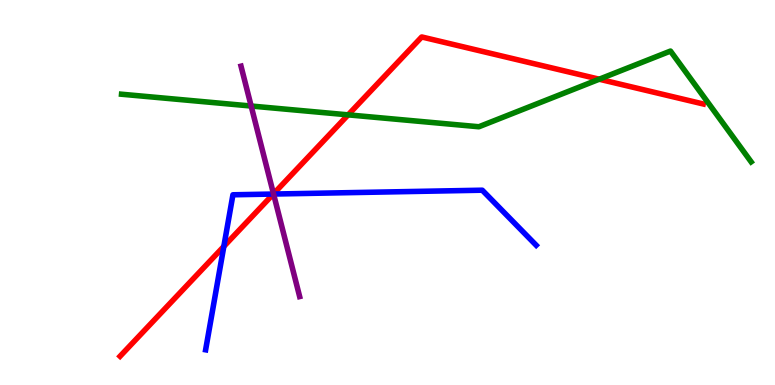[{'lines': ['blue', 'red'], 'intersections': [{'x': 2.89, 'y': 3.6}, {'x': 3.53, 'y': 4.96}]}, {'lines': ['green', 'red'], 'intersections': [{'x': 4.49, 'y': 7.02}, {'x': 7.73, 'y': 7.94}]}, {'lines': ['purple', 'red'], 'intersections': [{'x': 3.53, 'y': 4.97}]}, {'lines': ['blue', 'green'], 'intersections': []}, {'lines': ['blue', 'purple'], 'intersections': [{'x': 3.53, 'y': 4.96}]}, {'lines': ['green', 'purple'], 'intersections': [{'x': 3.24, 'y': 7.25}]}]